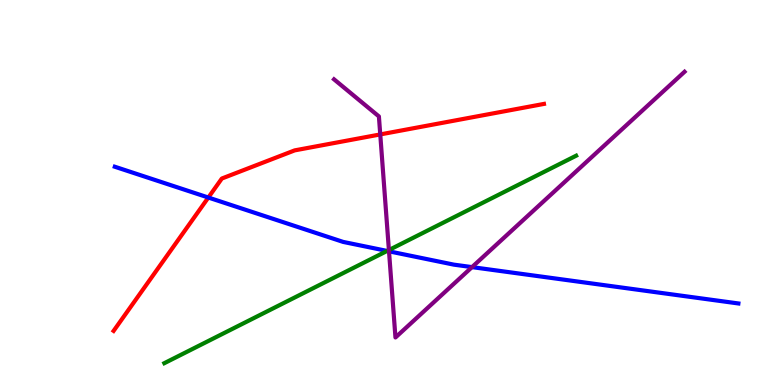[{'lines': ['blue', 'red'], 'intersections': [{'x': 2.69, 'y': 4.87}]}, {'lines': ['green', 'red'], 'intersections': []}, {'lines': ['purple', 'red'], 'intersections': [{'x': 4.91, 'y': 6.51}]}, {'lines': ['blue', 'green'], 'intersections': [{'x': 5.0, 'y': 3.48}]}, {'lines': ['blue', 'purple'], 'intersections': [{'x': 5.02, 'y': 3.47}, {'x': 6.09, 'y': 3.06}]}, {'lines': ['green', 'purple'], 'intersections': [{'x': 5.02, 'y': 3.51}]}]